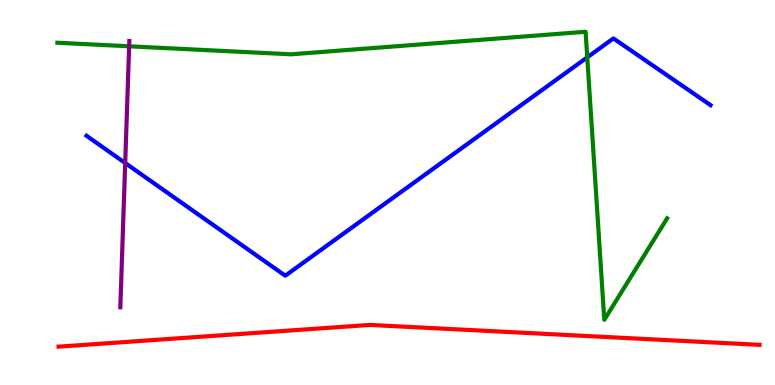[{'lines': ['blue', 'red'], 'intersections': []}, {'lines': ['green', 'red'], 'intersections': []}, {'lines': ['purple', 'red'], 'intersections': []}, {'lines': ['blue', 'green'], 'intersections': [{'x': 7.58, 'y': 8.51}]}, {'lines': ['blue', 'purple'], 'intersections': [{'x': 1.62, 'y': 5.77}]}, {'lines': ['green', 'purple'], 'intersections': [{'x': 1.67, 'y': 8.8}]}]